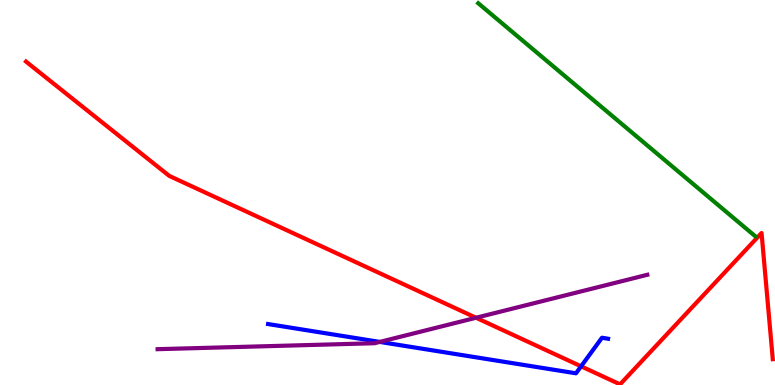[{'lines': ['blue', 'red'], 'intersections': [{'x': 7.5, 'y': 0.485}]}, {'lines': ['green', 'red'], 'intersections': []}, {'lines': ['purple', 'red'], 'intersections': [{'x': 6.14, 'y': 1.75}]}, {'lines': ['blue', 'green'], 'intersections': []}, {'lines': ['blue', 'purple'], 'intersections': [{'x': 4.9, 'y': 1.12}]}, {'lines': ['green', 'purple'], 'intersections': []}]